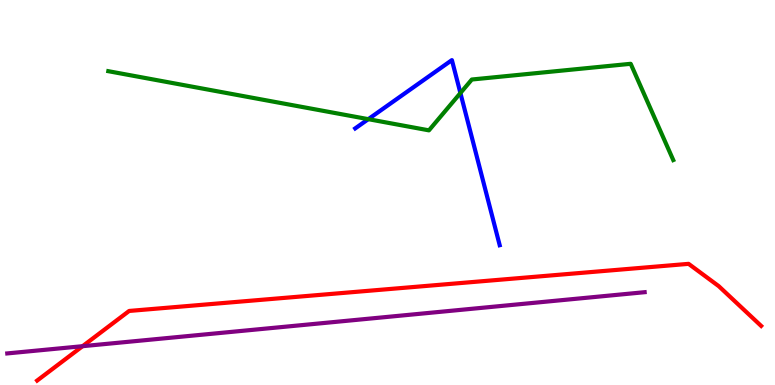[{'lines': ['blue', 'red'], 'intersections': []}, {'lines': ['green', 'red'], 'intersections': []}, {'lines': ['purple', 'red'], 'intersections': [{'x': 1.07, 'y': 1.01}]}, {'lines': ['blue', 'green'], 'intersections': [{'x': 4.75, 'y': 6.9}, {'x': 5.94, 'y': 7.58}]}, {'lines': ['blue', 'purple'], 'intersections': []}, {'lines': ['green', 'purple'], 'intersections': []}]